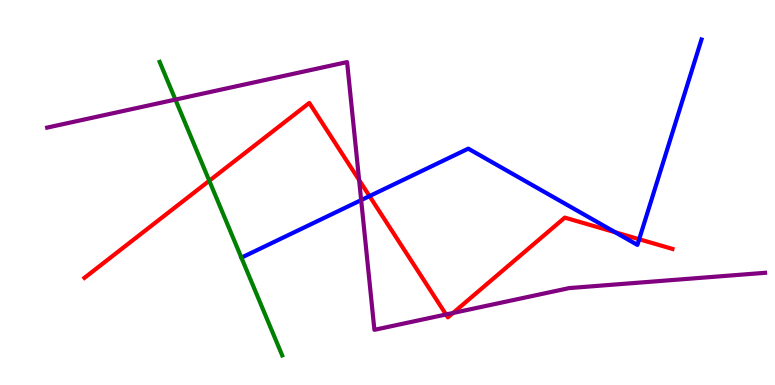[{'lines': ['blue', 'red'], 'intersections': [{'x': 4.77, 'y': 4.91}, {'x': 7.94, 'y': 3.97}, {'x': 8.25, 'y': 3.79}]}, {'lines': ['green', 'red'], 'intersections': [{'x': 2.7, 'y': 5.31}]}, {'lines': ['purple', 'red'], 'intersections': [{'x': 4.63, 'y': 5.32}, {'x': 5.76, 'y': 1.83}, {'x': 5.85, 'y': 1.87}]}, {'lines': ['blue', 'green'], 'intersections': []}, {'lines': ['blue', 'purple'], 'intersections': [{'x': 4.66, 'y': 4.8}]}, {'lines': ['green', 'purple'], 'intersections': [{'x': 2.26, 'y': 7.41}]}]